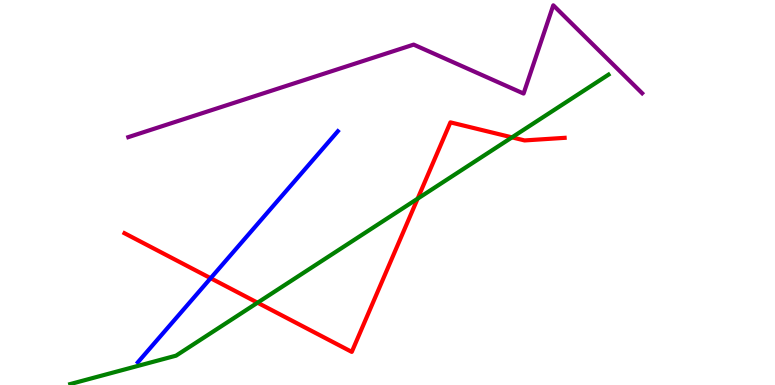[{'lines': ['blue', 'red'], 'intersections': [{'x': 2.72, 'y': 2.77}]}, {'lines': ['green', 'red'], 'intersections': [{'x': 3.32, 'y': 2.14}, {'x': 5.39, 'y': 4.84}, {'x': 6.61, 'y': 6.43}]}, {'lines': ['purple', 'red'], 'intersections': []}, {'lines': ['blue', 'green'], 'intersections': []}, {'lines': ['blue', 'purple'], 'intersections': []}, {'lines': ['green', 'purple'], 'intersections': []}]